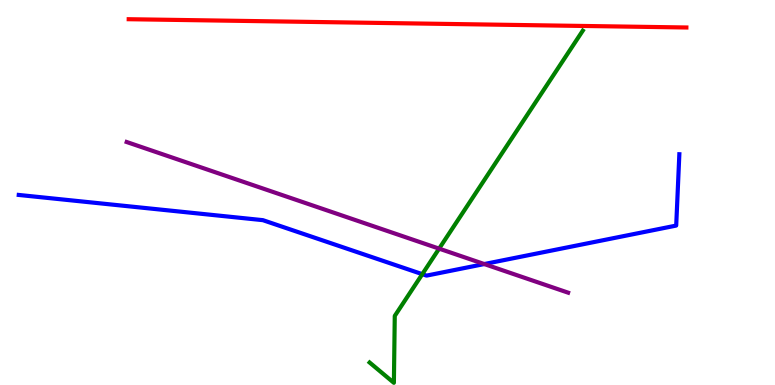[{'lines': ['blue', 'red'], 'intersections': []}, {'lines': ['green', 'red'], 'intersections': []}, {'lines': ['purple', 'red'], 'intersections': []}, {'lines': ['blue', 'green'], 'intersections': [{'x': 5.45, 'y': 2.88}]}, {'lines': ['blue', 'purple'], 'intersections': [{'x': 6.25, 'y': 3.14}]}, {'lines': ['green', 'purple'], 'intersections': [{'x': 5.67, 'y': 3.54}]}]